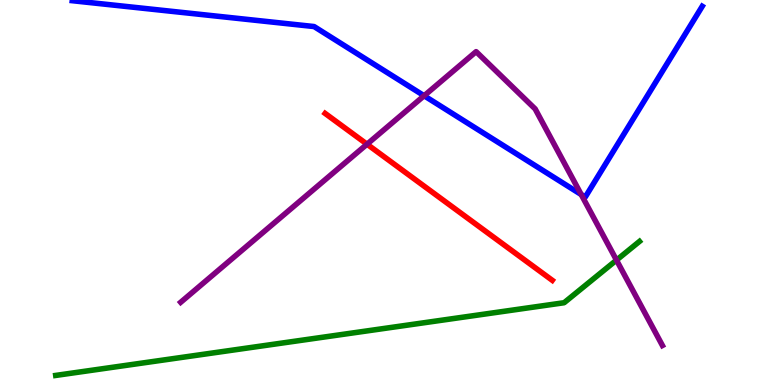[{'lines': ['blue', 'red'], 'intersections': []}, {'lines': ['green', 'red'], 'intersections': []}, {'lines': ['purple', 'red'], 'intersections': [{'x': 4.74, 'y': 6.25}]}, {'lines': ['blue', 'green'], 'intersections': []}, {'lines': ['blue', 'purple'], 'intersections': [{'x': 5.47, 'y': 7.51}, {'x': 7.5, 'y': 4.95}]}, {'lines': ['green', 'purple'], 'intersections': [{'x': 7.95, 'y': 3.24}]}]